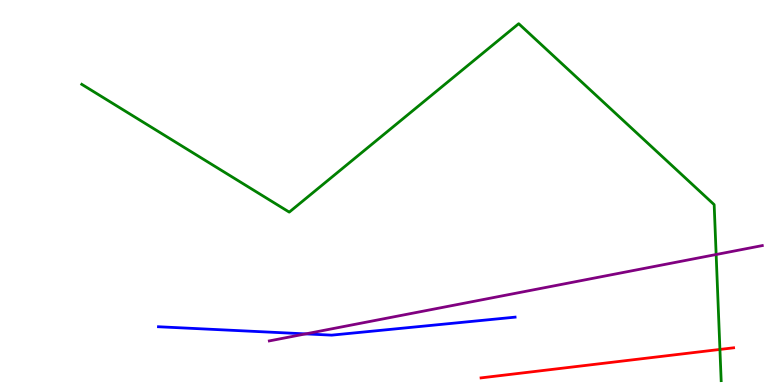[{'lines': ['blue', 'red'], 'intersections': []}, {'lines': ['green', 'red'], 'intersections': [{'x': 9.29, 'y': 0.924}]}, {'lines': ['purple', 'red'], 'intersections': []}, {'lines': ['blue', 'green'], 'intersections': []}, {'lines': ['blue', 'purple'], 'intersections': [{'x': 3.94, 'y': 1.33}]}, {'lines': ['green', 'purple'], 'intersections': [{'x': 9.24, 'y': 3.39}]}]